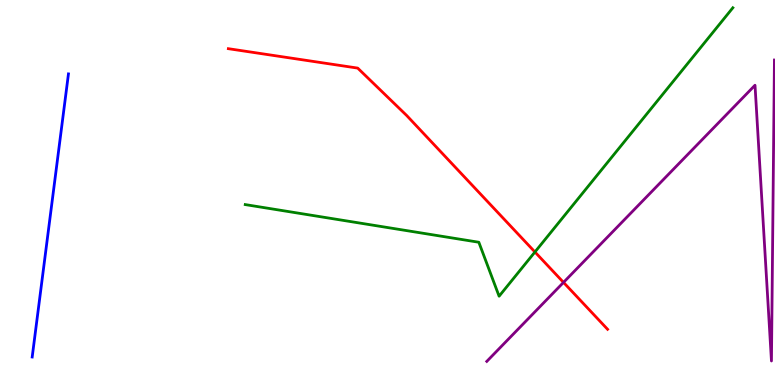[{'lines': ['blue', 'red'], 'intersections': []}, {'lines': ['green', 'red'], 'intersections': [{'x': 6.9, 'y': 3.45}]}, {'lines': ['purple', 'red'], 'intersections': [{'x': 7.27, 'y': 2.66}]}, {'lines': ['blue', 'green'], 'intersections': []}, {'lines': ['blue', 'purple'], 'intersections': []}, {'lines': ['green', 'purple'], 'intersections': []}]